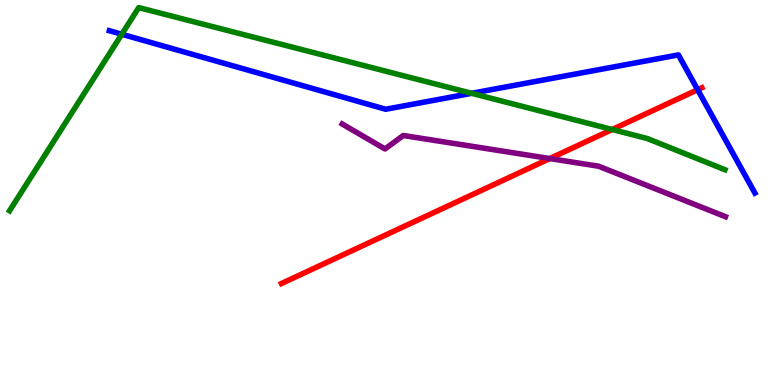[{'lines': ['blue', 'red'], 'intersections': [{'x': 9.0, 'y': 7.67}]}, {'lines': ['green', 'red'], 'intersections': [{'x': 7.9, 'y': 6.64}]}, {'lines': ['purple', 'red'], 'intersections': [{'x': 7.09, 'y': 5.88}]}, {'lines': ['blue', 'green'], 'intersections': [{'x': 1.57, 'y': 9.11}, {'x': 6.09, 'y': 7.58}]}, {'lines': ['blue', 'purple'], 'intersections': []}, {'lines': ['green', 'purple'], 'intersections': []}]